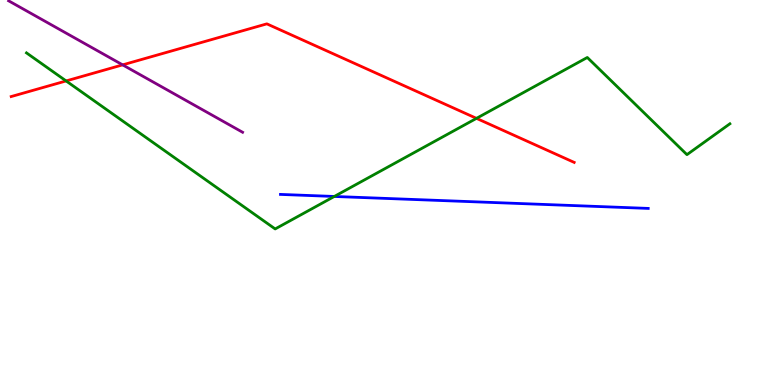[{'lines': ['blue', 'red'], 'intersections': []}, {'lines': ['green', 'red'], 'intersections': [{'x': 0.853, 'y': 7.9}, {'x': 6.15, 'y': 6.93}]}, {'lines': ['purple', 'red'], 'intersections': [{'x': 1.58, 'y': 8.32}]}, {'lines': ['blue', 'green'], 'intersections': [{'x': 4.31, 'y': 4.9}]}, {'lines': ['blue', 'purple'], 'intersections': []}, {'lines': ['green', 'purple'], 'intersections': []}]